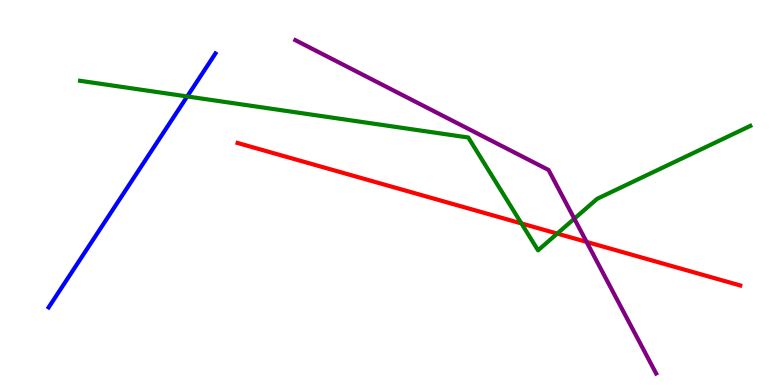[{'lines': ['blue', 'red'], 'intersections': []}, {'lines': ['green', 'red'], 'intersections': [{'x': 6.73, 'y': 4.2}, {'x': 7.19, 'y': 3.93}]}, {'lines': ['purple', 'red'], 'intersections': [{'x': 7.57, 'y': 3.72}]}, {'lines': ['blue', 'green'], 'intersections': [{'x': 2.42, 'y': 7.49}]}, {'lines': ['blue', 'purple'], 'intersections': []}, {'lines': ['green', 'purple'], 'intersections': [{'x': 7.41, 'y': 4.32}]}]